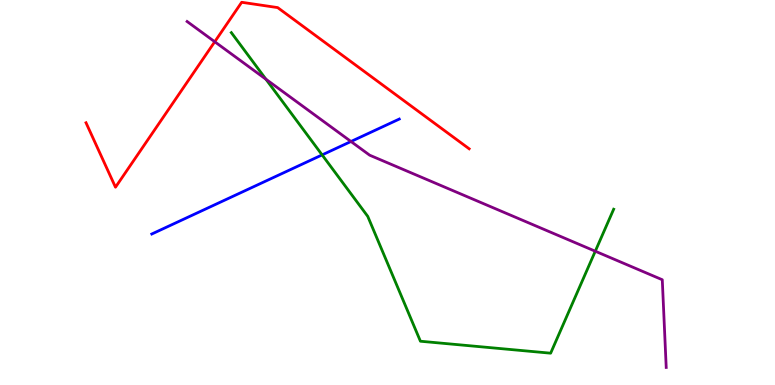[{'lines': ['blue', 'red'], 'intersections': []}, {'lines': ['green', 'red'], 'intersections': []}, {'lines': ['purple', 'red'], 'intersections': [{'x': 2.77, 'y': 8.92}]}, {'lines': ['blue', 'green'], 'intersections': [{'x': 4.16, 'y': 5.98}]}, {'lines': ['blue', 'purple'], 'intersections': [{'x': 4.53, 'y': 6.32}]}, {'lines': ['green', 'purple'], 'intersections': [{'x': 3.43, 'y': 7.94}, {'x': 7.68, 'y': 3.47}]}]